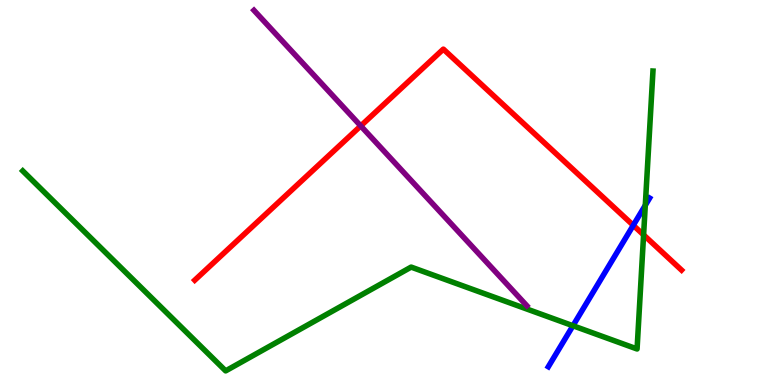[{'lines': ['blue', 'red'], 'intersections': [{'x': 8.17, 'y': 4.15}]}, {'lines': ['green', 'red'], 'intersections': [{'x': 8.3, 'y': 3.9}]}, {'lines': ['purple', 'red'], 'intersections': [{'x': 4.65, 'y': 6.73}]}, {'lines': ['blue', 'green'], 'intersections': [{'x': 7.39, 'y': 1.54}, {'x': 8.33, 'y': 4.67}]}, {'lines': ['blue', 'purple'], 'intersections': []}, {'lines': ['green', 'purple'], 'intersections': []}]